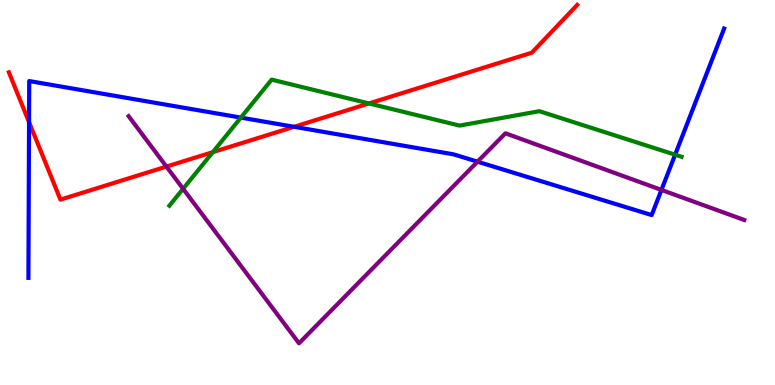[{'lines': ['blue', 'red'], 'intersections': [{'x': 0.375, 'y': 6.83}, {'x': 3.79, 'y': 6.71}]}, {'lines': ['green', 'red'], 'intersections': [{'x': 2.75, 'y': 6.05}, {'x': 4.76, 'y': 7.31}]}, {'lines': ['purple', 'red'], 'intersections': [{'x': 2.15, 'y': 5.67}]}, {'lines': ['blue', 'green'], 'intersections': [{'x': 3.11, 'y': 6.95}, {'x': 8.71, 'y': 5.98}]}, {'lines': ['blue', 'purple'], 'intersections': [{'x': 6.16, 'y': 5.8}, {'x': 8.53, 'y': 5.07}]}, {'lines': ['green', 'purple'], 'intersections': [{'x': 2.36, 'y': 5.1}]}]